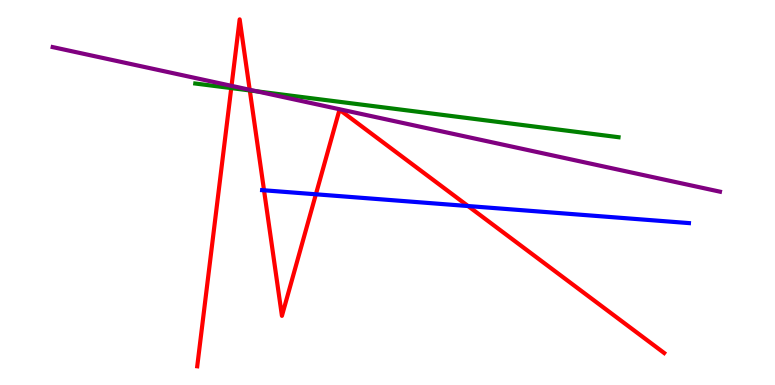[{'lines': ['blue', 'red'], 'intersections': [{'x': 3.41, 'y': 5.06}, {'x': 4.08, 'y': 4.95}, {'x': 6.04, 'y': 4.65}]}, {'lines': ['green', 'red'], 'intersections': [{'x': 2.98, 'y': 7.71}, {'x': 3.22, 'y': 7.65}]}, {'lines': ['purple', 'red'], 'intersections': [{'x': 2.99, 'y': 7.77}, {'x': 3.22, 'y': 7.67}]}, {'lines': ['blue', 'green'], 'intersections': []}, {'lines': ['blue', 'purple'], 'intersections': []}, {'lines': ['green', 'purple'], 'intersections': [{'x': 3.31, 'y': 7.63}]}]